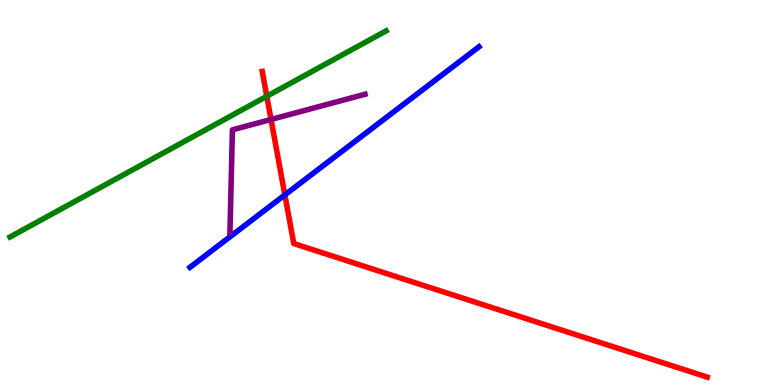[{'lines': ['blue', 'red'], 'intersections': [{'x': 3.68, 'y': 4.94}]}, {'lines': ['green', 'red'], 'intersections': [{'x': 3.44, 'y': 7.5}]}, {'lines': ['purple', 'red'], 'intersections': [{'x': 3.5, 'y': 6.9}]}, {'lines': ['blue', 'green'], 'intersections': []}, {'lines': ['blue', 'purple'], 'intersections': []}, {'lines': ['green', 'purple'], 'intersections': []}]